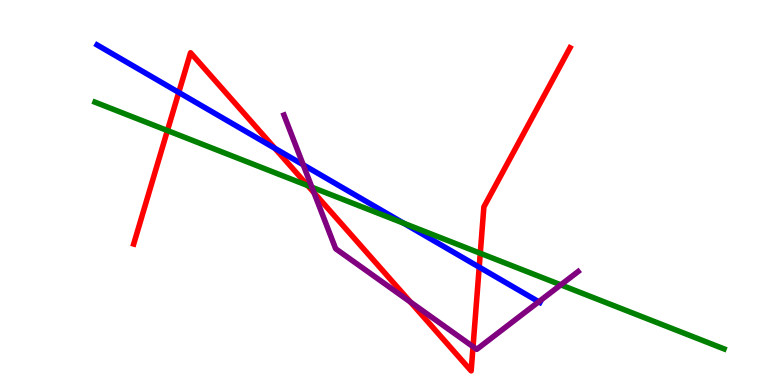[{'lines': ['blue', 'red'], 'intersections': [{'x': 2.31, 'y': 7.6}, {'x': 3.55, 'y': 6.15}, {'x': 6.18, 'y': 3.06}]}, {'lines': ['green', 'red'], 'intersections': [{'x': 2.16, 'y': 6.61}, {'x': 3.97, 'y': 5.18}, {'x': 6.2, 'y': 3.42}]}, {'lines': ['purple', 'red'], 'intersections': [{'x': 4.05, 'y': 5.0}, {'x': 5.3, 'y': 2.15}, {'x': 6.1, 'y': 0.995}]}, {'lines': ['blue', 'green'], 'intersections': [{'x': 5.21, 'y': 4.2}]}, {'lines': ['blue', 'purple'], 'intersections': [{'x': 3.91, 'y': 5.72}, {'x': 6.95, 'y': 2.16}]}, {'lines': ['green', 'purple'], 'intersections': [{'x': 4.02, 'y': 5.14}, {'x': 7.24, 'y': 2.6}]}]